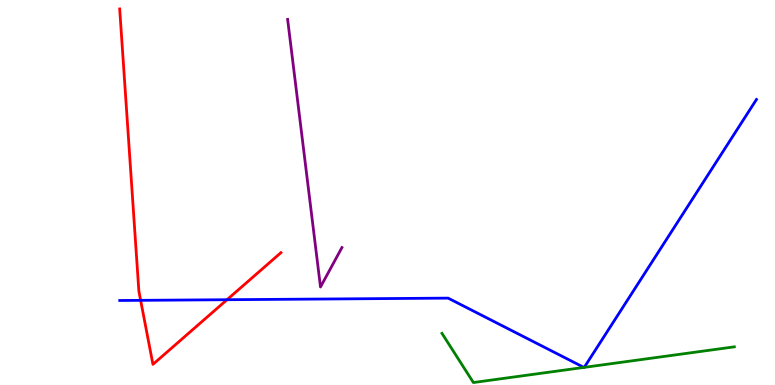[{'lines': ['blue', 'red'], 'intersections': [{'x': 1.81, 'y': 2.2}, {'x': 2.93, 'y': 2.22}]}, {'lines': ['green', 'red'], 'intersections': []}, {'lines': ['purple', 'red'], 'intersections': []}, {'lines': ['blue', 'green'], 'intersections': [{'x': 7.53, 'y': 0.457}, {'x': 7.54, 'y': 0.458}]}, {'lines': ['blue', 'purple'], 'intersections': []}, {'lines': ['green', 'purple'], 'intersections': []}]